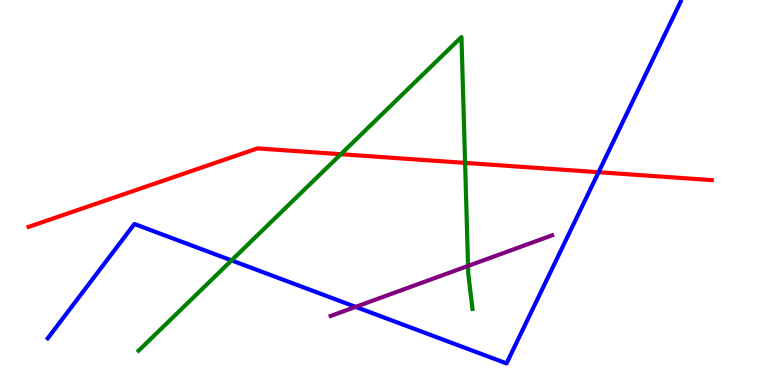[{'lines': ['blue', 'red'], 'intersections': [{'x': 7.72, 'y': 5.53}]}, {'lines': ['green', 'red'], 'intersections': [{'x': 4.4, 'y': 5.99}, {'x': 6.0, 'y': 5.77}]}, {'lines': ['purple', 'red'], 'intersections': []}, {'lines': ['blue', 'green'], 'intersections': [{'x': 2.99, 'y': 3.24}]}, {'lines': ['blue', 'purple'], 'intersections': [{'x': 4.59, 'y': 2.03}]}, {'lines': ['green', 'purple'], 'intersections': [{'x': 6.04, 'y': 3.09}]}]